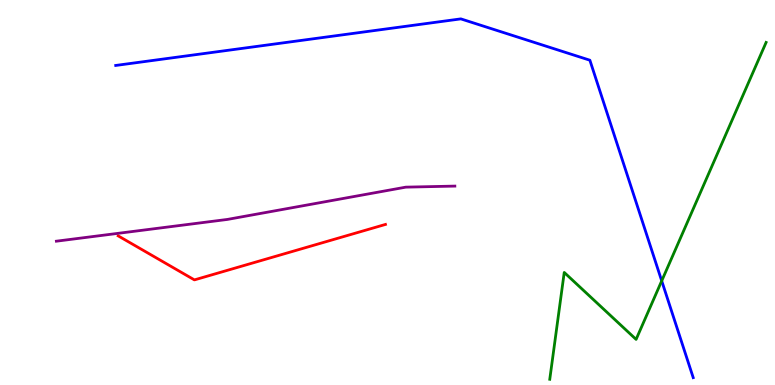[{'lines': ['blue', 'red'], 'intersections': []}, {'lines': ['green', 'red'], 'intersections': []}, {'lines': ['purple', 'red'], 'intersections': []}, {'lines': ['blue', 'green'], 'intersections': [{'x': 8.54, 'y': 2.7}]}, {'lines': ['blue', 'purple'], 'intersections': []}, {'lines': ['green', 'purple'], 'intersections': []}]